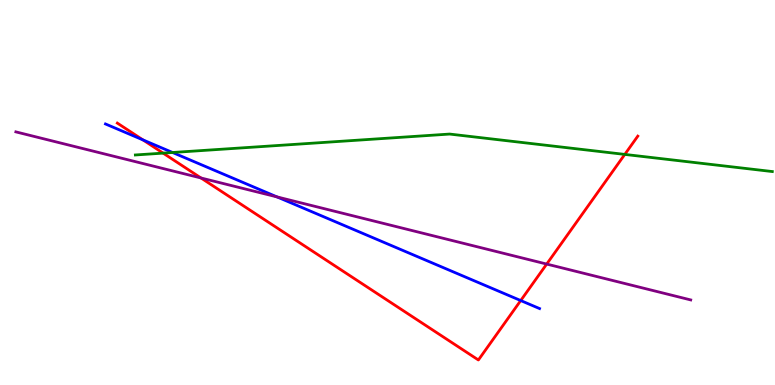[{'lines': ['blue', 'red'], 'intersections': [{'x': 1.84, 'y': 6.37}, {'x': 6.72, 'y': 2.19}]}, {'lines': ['green', 'red'], 'intersections': [{'x': 2.1, 'y': 6.02}, {'x': 8.06, 'y': 5.99}]}, {'lines': ['purple', 'red'], 'intersections': [{'x': 2.59, 'y': 5.38}, {'x': 7.05, 'y': 3.14}]}, {'lines': ['blue', 'green'], 'intersections': [{'x': 2.23, 'y': 6.04}]}, {'lines': ['blue', 'purple'], 'intersections': [{'x': 3.57, 'y': 4.89}]}, {'lines': ['green', 'purple'], 'intersections': []}]